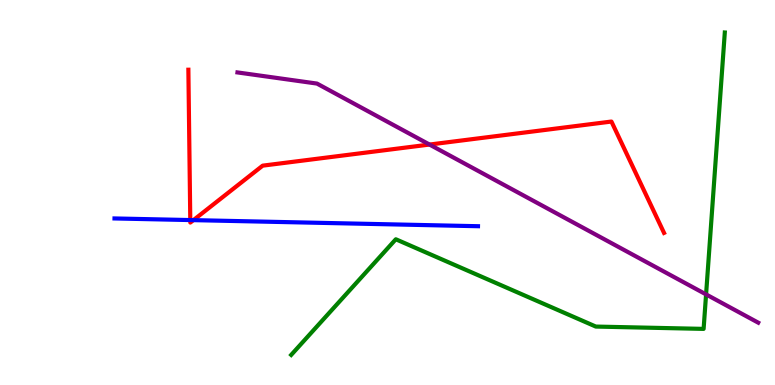[{'lines': ['blue', 'red'], 'intersections': [{'x': 2.46, 'y': 4.28}, {'x': 2.5, 'y': 4.28}]}, {'lines': ['green', 'red'], 'intersections': []}, {'lines': ['purple', 'red'], 'intersections': [{'x': 5.54, 'y': 6.25}]}, {'lines': ['blue', 'green'], 'intersections': []}, {'lines': ['blue', 'purple'], 'intersections': []}, {'lines': ['green', 'purple'], 'intersections': [{'x': 9.11, 'y': 2.35}]}]